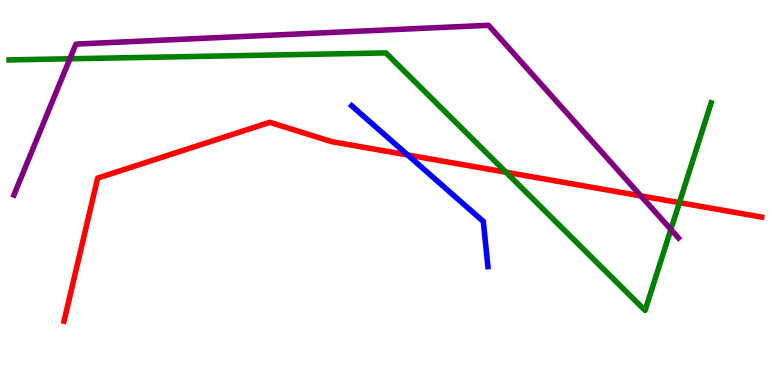[{'lines': ['blue', 'red'], 'intersections': [{'x': 5.26, 'y': 5.97}]}, {'lines': ['green', 'red'], 'intersections': [{'x': 6.53, 'y': 5.53}, {'x': 8.77, 'y': 4.74}]}, {'lines': ['purple', 'red'], 'intersections': [{'x': 8.27, 'y': 4.91}]}, {'lines': ['blue', 'green'], 'intersections': []}, {'lines': ['blue', 'purple'], 'intersections': []}, {'lines': ['green', 'purple'], 'intersections': [{'x': 0.902, 'y': 8.47}, {'x': 8.66, 'y': 4.04}]}]